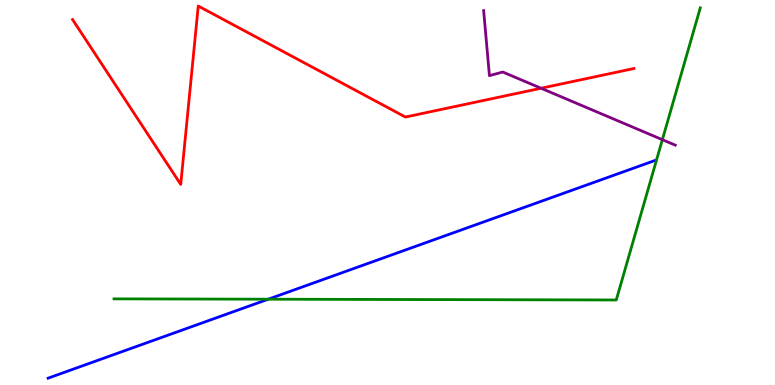[{'lines': ['blue', 'red'], 'intersections': []}, {'lines': ['green', 'red'], 'intersections': []}, {'lines': ['purple', 'red'], 'intersections': [{'x': 6.98, 'y': 7.71}]}, {'lines': ['blue', 'green'], 'intersections': [{'x': 3.46, 'y': 2.23}]}, {'lines': ['blue', 'purple'], 'intersections': []}, {'lines': ['green', 'purple'], 'intersections': [{'x': 8.55, 'y': 6.37}]}]